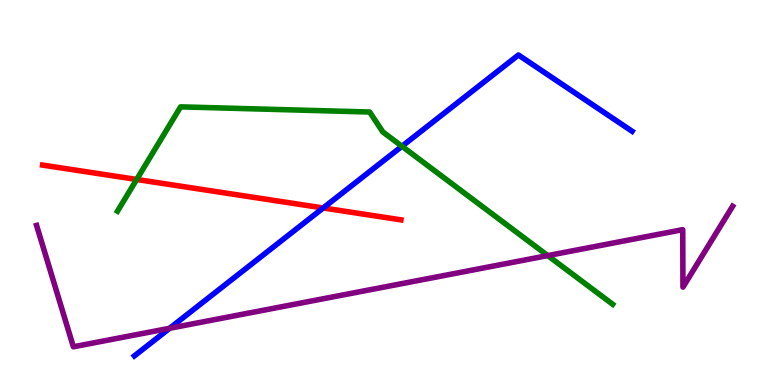[{'lines': ['blue', 'red'], 'intersections': [{'x': 4.17, 'y': 4.6}]}, {'lines': ['green', 'red'], 'intersections': [{'x': 1.76, 'y': 5.34}]}, {'lines': ['purple', 'red'], 'intersections': []}, {'lines': ['blue', 'green'], 'intersections': [{'x': 5.19, 'y': 6.2}]}, {'lines': ['blue', 'purple'], 'intersections': [{'x': 2.19, 'y': 1.47}]}, {'lines': ['green', 'purple'], 'intersections': [{'x': 7.07, 'y': 3.36}]}]